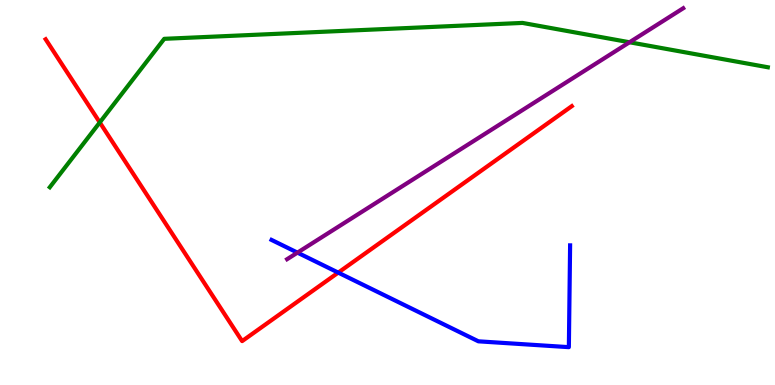[{'lines': ['blue', 'red'], 'intersections': [{'x': 4.36, 'y': 2.92}]}, {'lines': ['green', 'red'], 'intersections': [{'x': 1.29, 'y': 6.82}]}, {'lines': ['purple', 'red'], 'intersections': []}, {'lines': ['blue', 'green'], 'intersections': []}, {'lines': ['blue', 'purple'], 'intersections': [{'x': 3.84, 'y': 3.44}]}, {'lines': ['green', 'purple'], 'intersections': [{'x': 8.12, 'y': 8.9}]}]